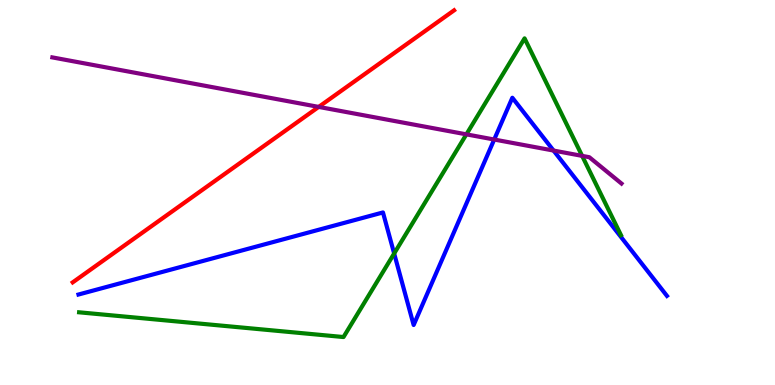[{'lines': ['blue', 'red'], 'intersections': []}, {'lines': ['green', 'red'], 'intersections': []}, {'lines': ['purple', 'red'], 'intersections': [{'x': 4.11, 'y': 7.22}]}, {'lines': ['blue', 'green'], 'intersections': [{'x': 5.09, 'y': 3.42}]}, {'lines': ['blue', 'purple'], 'intersections': [{'x': 6.38, 'y': 6.38}, {'x': 7.14, 'y': 6.09}]}, {'lines': ['green', 'purple'], 'intersections': [{'x': 6.02, 'y': 6.51}, {'x': 7.51, 'y': 5.95}]}]